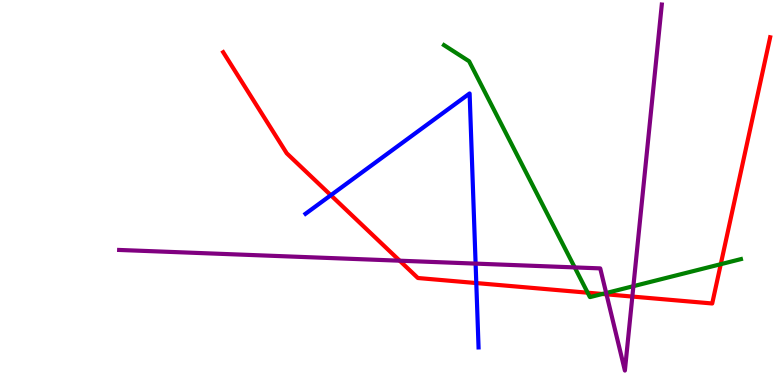[{'lines': ['blue', 'red'], 'intersections': [{'x': 4.27, 'y': 4.93}, {'x': 6.15, 'y': 2.65}]}, {'lines': ['green', 'red'], 'intersections': [{'x': 7.58, 'y': 2.4}, {'x': 7.77, 'y': 2.36}, {'x': 9.3, 'y': 3.14}]}, {'lines': ['purple', 'red'], 'intersections': [{'x': 5.16, 'y': 3.23}, {'x': 7.83, 'y': 2.36}, {'x': 8.16, 'y': 2.3}]}, {'lines': ['blue', 'green'], 'intersections': []}, {'lines': ['blue', 'purple'], 'intersections': [{'x': 6.14, 'y': 3.15}]}, {'lines': ['green', 'purple'], 'intersections': [{'x': 7.42, 'y': 3.05}, {'x': 7.82, 'y': 2.39}, {'x': 8.17, 'y': 2.57}]}]